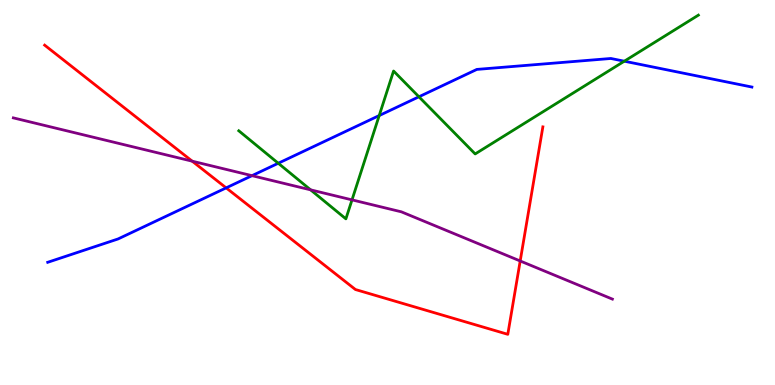[{'lines': ['blue', 'red'], 'intersections': [{'x': 2.92, 'y': 5.12}]}, {'lines': ['green', 'red'], 'intersections': []}, {'lines': ['purple', 'red'], 'intersections': [{'x': 2.48, 'y': 5.81}, {'x': 6.71, 'y': 3.22}]}, {'lines': ['blue', 'green'], 'intersections': [{'x': 3.59, 'y': 5.76}, {'x': 4.89, 'y': 7.0}, {'x': 5.41, 'y': 7.49}, {'x': 8.06, 'y': 8.41}]}, {'lines': ['blue', 'purple'], 'intersections': [{'x': 3.25, 'y': 5.44}]}, {'lines': ['green', 'purple'], 'intersections': [{'x': 4.01, 'y': 5.07}, {'x': 4.54, 'y': 4.81}]}]